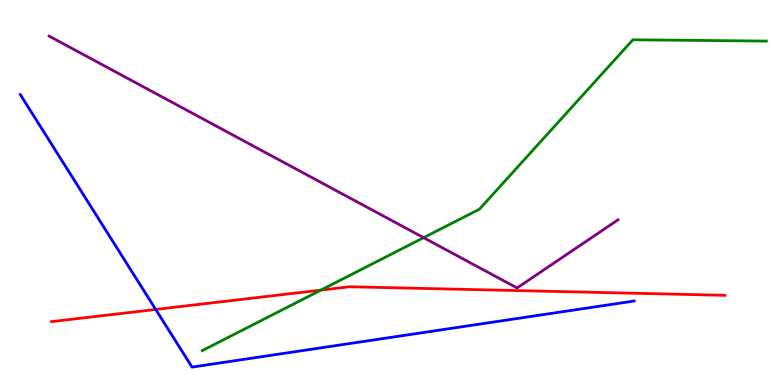[{'lines': ['blue', 'red'], 'intersections': [{'x': 2.01, 'y': 1.96}]}, {'lines': ['green', 'red'], 'intersections': [{'x': 4.14, 'y': 2.46}]}, {'lines': ['purple', 'red'], 'intersections': []}, {'lines': ['blue', 'green'], 'intersections': []}, {'lines': ['blue', 'purple'], 'intersections': []}, {'lines': ['green', 'purple'], 'intersections': [{'x': 5.47, 'y': 3.83}]}]